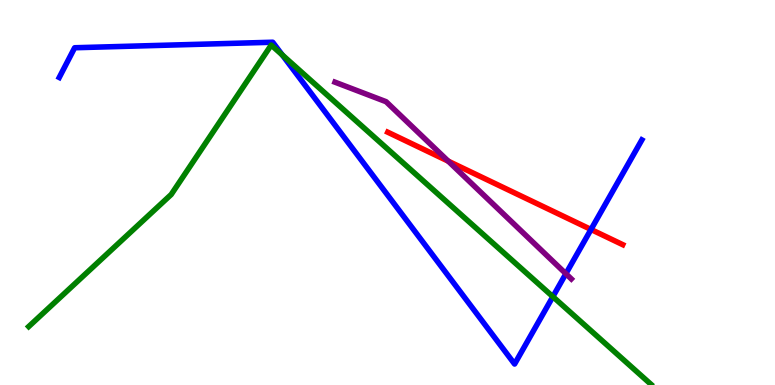[{'lines': ['blue', 'red'], 'intersections': [{'x': 7.63, 'y': 4.04}]}, {'lines': ['green', 'red'], 'intersections': []}, {'lines': ['purple', 'red'], 'intersections': [{'x': 5.78, 'y': 5.81}]}, {'lines': ['blue', 'green'], 'intersections': [{'x': 3.64, 'y': 8.57}, {'x': 7.13, 'y': 2.29}]}, {'lines': ['blue', 'purple'], 'intersections': [{'x': 7.3, 'y': 2.89}]}, {'lines': ['green', 'purple'], 'intersections': []}]